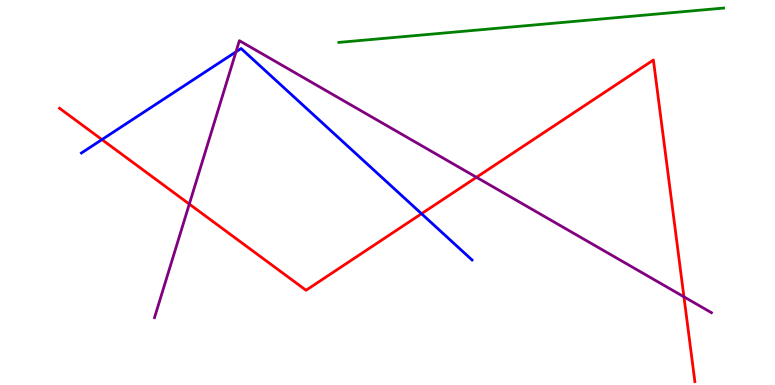[{'lines': ['blue', 'red'], 'intersections': [{'x': 1.32, 'y': 6.37}, {'x': 5.44, 'y': 4.45}]}, {'lines': ['green', 'red'], 'intersections': []}, {'lines': ['purple', 'red'], 'intersections': [{'x': 2.44, 'y': 4.7}, {'x': 6.15, 'y': 5.4}, {'x': 8.82, 'y': 2.29}]}, {'lines': ['blue', 'green'], 'intersections': []}, {'lines': ['blue', 'purple'], 'intersections': [{'x': 3.04, 'y': 8.65}]}, {'lines': ['green', 'purple'], 'intersections': []}]